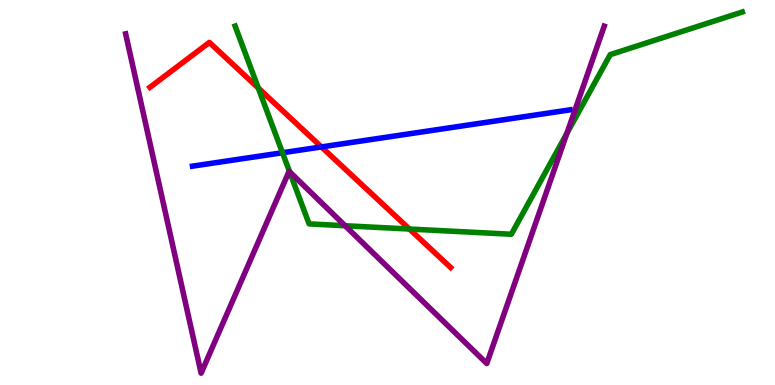[{'lines': ['blue', 'red'], 'intersections': [{'x': 4.15, 'y': 6.18}]}, {'lines': ['green', 'red'], 'intersections': [{'x': 3.33, 'y': 7.71}, {'x': 5.28, 'y': 4.05}]}, {'lines': ['purple', 'red'], 'intersections': []}, {'lines': ['blue', 'green'], 'intersections': [{'x': 3.65, 'y': 6.03}]}, {'lines': ['blue', 'purple'], 'intersections': []}, {'lines': ['green', 'purple'], 'intersections': [{'x': 3.74, 'y': 5.54}, {'x': 4.45, 'y': 4.14}, {'x': 7.31, 'y': 6.54}]}]